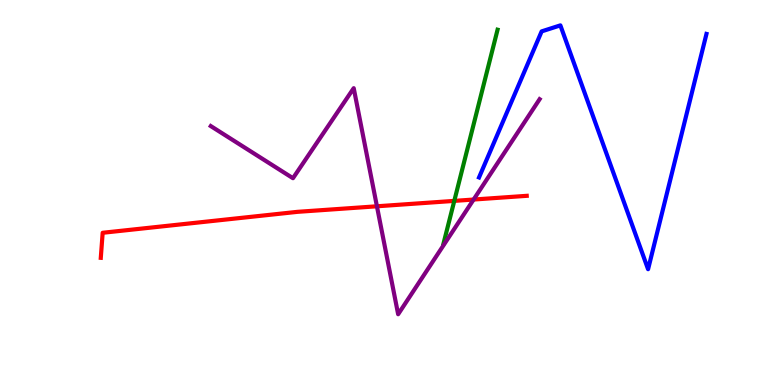[{'lines': ['blue', 'red'], 'intersections': []}, {'lines': ['green', 'red'], 'intersections': [{'x': 5.86, 'y': 4.78}]}, {'lines': ['purple', 'red'], 'intersections': [{'x': 4.86, 'y': 4.64}, {'x': 6.11, 'y': 4.82}]}, {'lines': ['blue', 'green'], 'intersections': []}, {'lines': ['blue', 'purple'], 'intersections': []}, {'lines': ['green', 'purple'], 'intersections': []}]